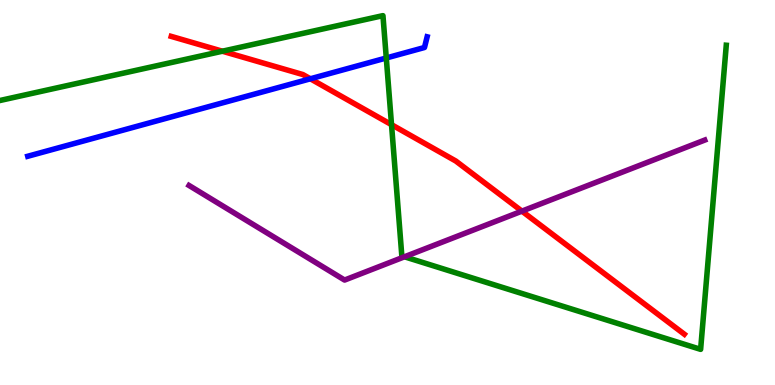[{'lines': ['blue', 'red'], 'intersections': [{'x': 4.0, 'y': 7.95}]}, {'lines': ['green', 'red'], 'intersections': [{'x': 2.87, 'y': 8.67}, {'x': 5.05, 'y': 6.76}]}, {'lines': ['purple', 'red'], 'intersections': [{'x': 6.73, 'y': 4.52}]}, {'lines': ['blue', 'green'], 'intersections': [{'x': 4.98, 'y': 8.49}]}, {'lines': ['blue', 'purple'], 'intersections': []}, {'lines': ['green', 'purple'], 'intersections': [{'x': 5.22, 'y': 3.33}]}]